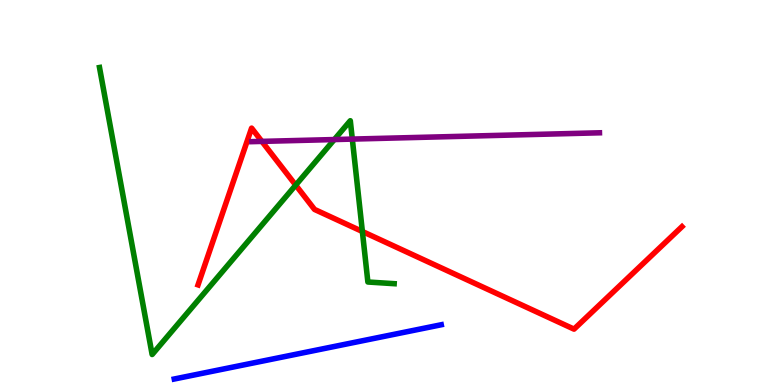[{'lines': ['blue', 'red'], 'intersections': []}, {'lines': ['green', 'red'], 'intersections': [{'x': 3.82, 'y': 5.19}, {'x': 4.68, 'y': 3.99}]}, {'lines': ['purple', 'red'], 'intersections': [{'x': 3.38, 'y': 6.33}]}, {'lines': ['blue', 'green'], 'intersections': []}, {'lines': ['blue', 'purple'], 'intersections': []}, {'lines': ['green', 'purple'], 'intersections': [{'x': 4.31, 'y': 6.38}, {'x': 4.55, 'y': 6.39}]}]